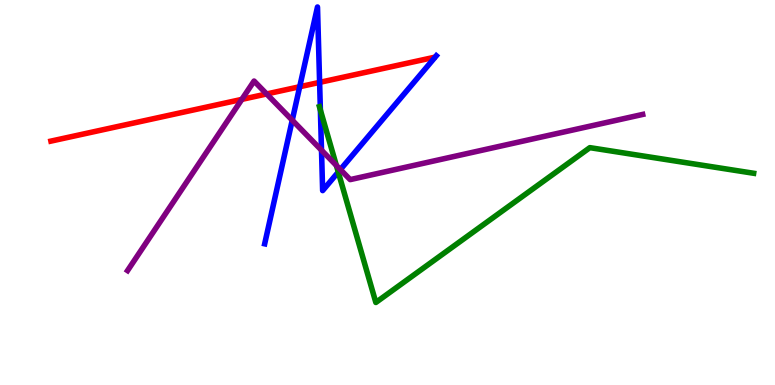[{'lines': ['blue', 'red'], 'intersections': [{'x': 3.87, 'y': 7.75}, {'x': 4.12, 'y': 7.86}]}, {'lines': ['green', 'red'], 'intersections': []}, {'lines': ['purple', 'red'], 'intersections': [{'x': 3.12, 'y': 7.42}, {'x': 3.44, 'y': 7.56}]}, {'lines': ['blue', 'green'], 'intersections': [{'x': 4.13, 'y': 7.14}, {'x': 4.36, 'y': 5.53}]}, {'lines': ['blue', 'purple'], 'intersections': [{'x': 3.77, 'y': 6.88}, {'x': 4.15, 'y': 6.1}, {'x': 4.39, 'y': 5.6}]}, {'lines': ['green', 'purple'], 'intersections': [{'x': 4.34, 'y': 5.7}]}]